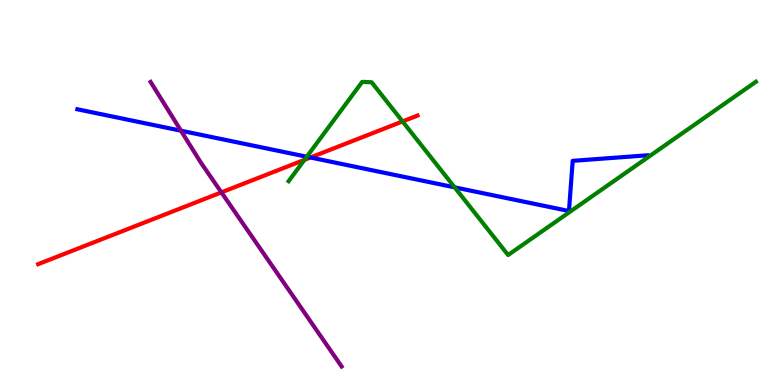[{'lines': ['blue', 'red'], 'intersections': [{'x': 4.01, 'y': 5.91}]}, {'lines': ['green', 'red'], 'intersections': [{'x': 3.93, 'y': 5.85}, {'x': 5.19, 'y': 6.85}]}, {'lines': ['purple', 'red'], 'intersections': [{'x': 2.86, 'y': 5.0}]}, {'lines': ['blue', 'green'], 'intersections': [{'x': 3.96, 'y': 5.93}, {'x': 5.87, 'y': 5.13}]}, {'lines': ['blue', 'purple'], 'intersections': [{'x': 2.34, 'y': 6.61}]}, {'lines': ['green', 'purple'], 'intersections': []}]